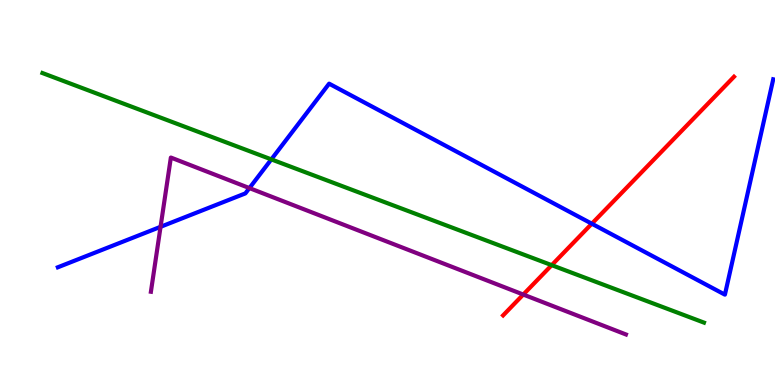[{'lines': ['blue', 'red'], 'intersections': [{'x': 7.64, 'y': 4.19}]}, {'lines': ['green', 'red'], 'intersections': [{'x': 7.12, 'y': 3.11}]}, {'lines': ['purple', 'red'], 'intersections': [{'x': 6.75, 'y': 2.35}]}, {'lines': ['blue', 'green'], 'intersections': [{'x': 3.5, 'y': 5.86}]}, {'lines': ['blue', 'purple'], 'intersections': [{'x': 2.07, 'y': 4.11}, {'x': 3.22, 'y': 5.11}]}, {'lines': ['green', 'purple'], 'intersections': []}]